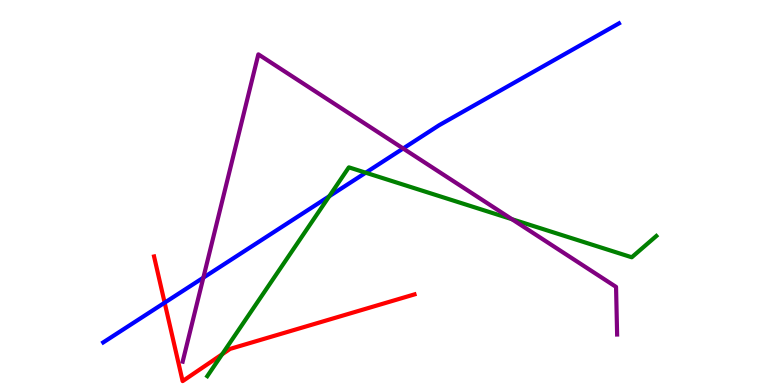[{'lines': ['blue', 'red'], 'intersections': [{'x': 2.12, 'y': 2.14}]}, {'lines': ['green', 'red'], 'intersections': [{'x': 2.87, 'y': 0.797}]}, {'lines': ['purple', 'red'], 'intersections': []}, {'lines': ['blue', 'green'], 'intersections': [{'x': 4.25, 'y': 4.9}, {'x': 4.72, 'y': 5.51}]}, {'lines': ['blue', 'purple'], 'intersections': [{'x': 2.62, 'y': 2.79}, {'x': 5.2, 'y': 6.14}]}, {'lines': ['green', 'purple'], 'intersections': [{'x': 6.61, 'y': 4.31}]}]